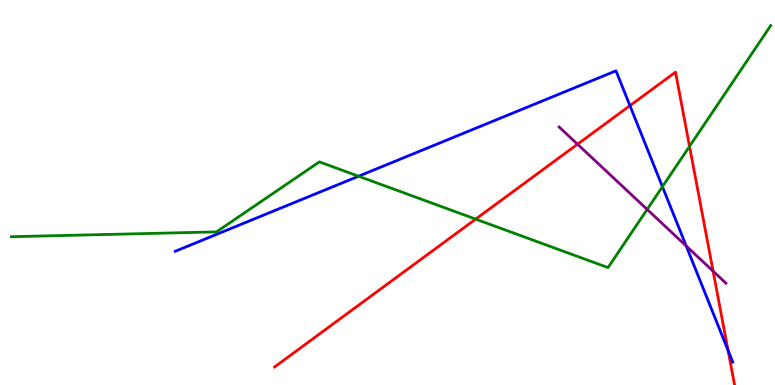[{'lines': ['blue', 'red'], 'intersections': [{'x': 8.13, 'y': 7.26}, {'x': 9.39, 'y': 0.9}]}, {'lines': ['green', 'red'], 'intersections': [{'x': 6.14, 'y': 4.31}, {'x': 8.9, 'y': 6.2}]}, {'lines': ['purple', 'red'], 'intersections': [{'x': 7.45, 'y': 6.25}, {'x': 9.2, 'y': 2.96}]}, {'lines': ['blue', 'green'], 'intersections': [{'x': 4.63, 'y': 5.42}, {'x': 8.55, 'y': 5.15}]}, {'lines': ['blue', 'purple'], 'intersections': [{'x': 8.85, 'y': 3.61}]}, {'lines': ['green', 'purple'], 'intersections': [{'x': 8.35, 'y': 4.56}]}]